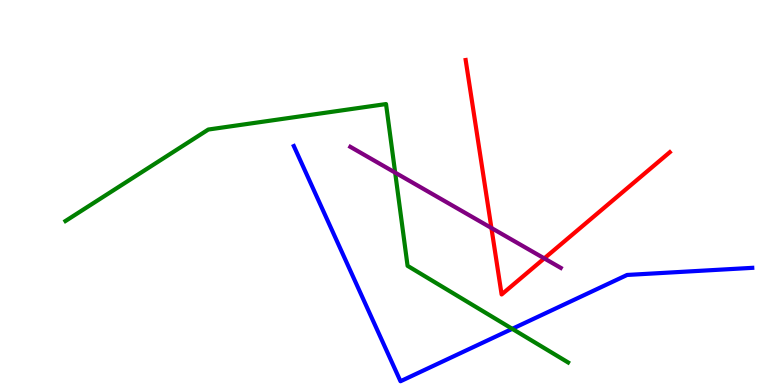[{'lines': ['blue', 'red'], 'intersections': []}, {'lines': ['green', 'red'], 'intersections': []}, {'lines': ['purple', 'red'], 'intersections': [{'x': 6.34, 'y': 4.08}, {'x': 7.02, 'y': 3.29}]}, {'lines': ['blue', 'green'], 'intersections': [{'x': 6.61, 'y': 1.46}]}, {'lines': ['blue', 'purple'], 'intersections': []}, {'lines': ['green', 'purple'], 'intersections': [{'x': 5.1, 'y': 5.52}]}]